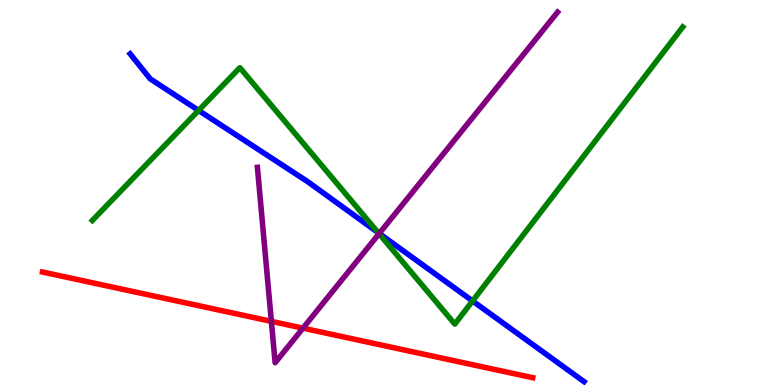[{'lines': ['blue', 'red'], 'intersections': []}, {'lines': ['green', 'red'], 'intersections': []}, {'lines': ['purple', 'red'], 'intersections': [{'x': 3.5, 'y': 1.65}, {'x': 3.91, 'y': 1.48}]}, {'lines': ['blue', 'green'], 'intersections': [{'x': 2.56, 'y': 7.13}, {'x': 4.88, 'y': 3.96}, {'x': 6.1, 'y': 2.18}]}, {'lines': ['blue', 'purple'], 'intersections': [{'x': 4.89, 'y': 3.94}]}, {'lines': ['green', 'purple'], 'intersections': [{'x': 4.89, 'y': 3.93}]}]